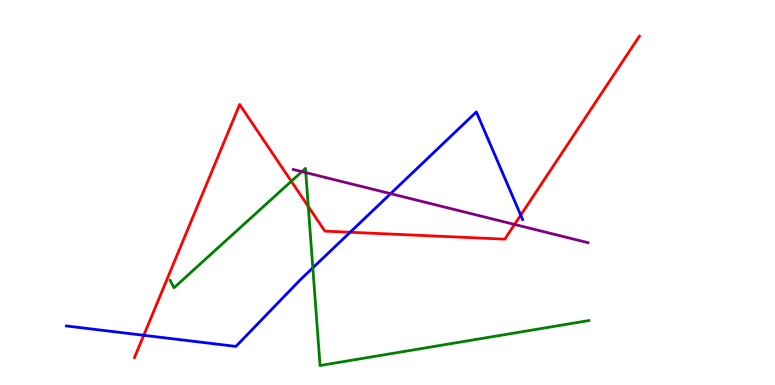[{'lines': ['blue', 'red'], 'intersections': [{'x': 1.85, 'y': 1.29}, {'x': 4.52, 'y': 3.97}, {'x': 6.72, 'y': 4.41}]}, {'lines': ['green', 'red'], 'intersections': [{'x': 3.76, 'y': 5.29}, {'x': 3.98, 'y': 4.64}]}, {'lines': ['purple', 'red'], 'intersections': [{'x': 6.64, 'y': 4.17}]}, {'lines': ['blue', 'green'], 'intersections': [{'x': 4.04, 'y': 3.04}]}, {'lines': ['blue', 'purple'], 'intersections': [{'x': 5.04, 'y': 4.97}]}, {'lines': ['green', 'purple'], 'intersections': [{'x': 3.9, 'y': 5.54}, {'x': 3.95, 'y': 5.52}]}]